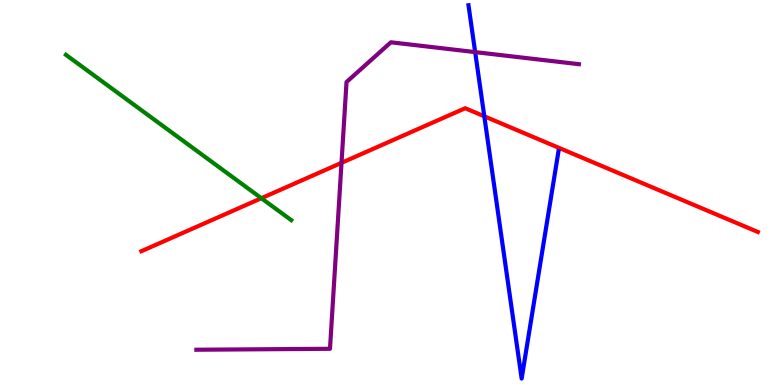[{'lines': ['blue', 'red'], 'intersections': [{'x': 6.25, 'y': 6.98}]}, {'lines': ['green', 'red'], 'intersections': [{'x': 3.37, 'y': 4.85}]}, {'lines': ['purple', 'red'], 'intersections': [{'x': 4.41, 'y': 5.77}]}, {'lines': ['blue', 'green'], 'intersections': []}, {'lines': ['blue', 'purple'], 'intersections': [{'x': 6.13, 'y': 8.65}]}, {'lines': ['green', 'purple'], 'intersections': []}]